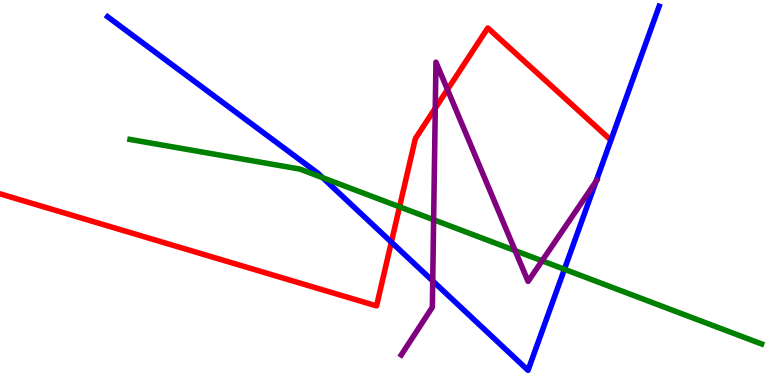[{'lines': ['blue', 'red'], 'intersections': [{'x': 5.05, 'y': 3.71}]}, {'lines': ['green', 'red'], 'intersections': [{'x': 5.16, 'y': 4.63}]}, {'lines': ['purple', 'red'], 'intersections': [{'x': 5.62, 'y': 7.19}, {'x': 5.77, 'y': 7.67}]}, {'lines': ['blue', 'green'], 'intersections': [{'x': 4.16, 'y': 5.38}, {'x': 7.28, 'y': 3.01}]}, {'lines': ['blue', 'purple'], 'intersections': [{'x': 5.58, 'y': 2.7}, {'x': 7.69, 'y': 5.29}]}, {'lines': ['green', 'purple'], 'intersections': [{'x': 5.6, 'y': 4.29}, {'x': 6.65, 'y': 3.49}, {'x': 6.99, 'y': 3.23}]}]